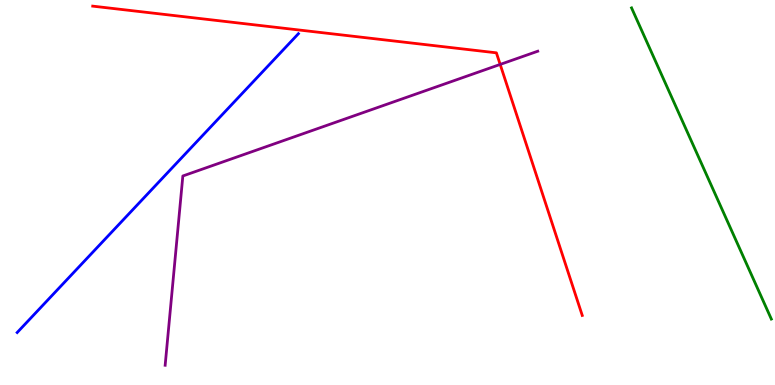[{'lines': ['blue', 'red'], 'intersections': []}, {'lines': ['green', 'red'], 'intersections': []}, {'lines': ['purple', 'red'], 'intersections': [{'x': 6.45, 'y': 8.33}]}, {'lines': ['blue', 'green'], 'intersections': []}, {'lines': ['blue', 'purple'], 'intersections': []}, {'lines': ['green', 'purple'], 'intersections': []}]